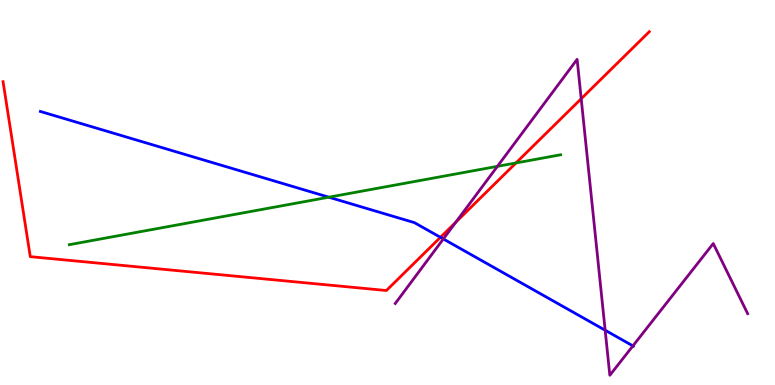[{'lines': ['blue', 'red'], 'intersections': [{'x': 5.68, 'y': 3.84}]}, {'lines': ['green', 'red'], 'intersections': [{'x': 6.66, 'y': 5.77}]}, {'lines': ['purple', 'red'], 'intersections': [{'x': 5.88, 'y': 4.23}, {'x': 7.5, 'y': 7.44}]}, {'lines': ['blue', 'green'], 'intersections': [{'x': 4.24, 'y': 4.88}]}, {'lines': ['blue', 'purple'], 'intersections': [{'x': 5.72, 'y': 3.79}, {'x': 7.81, 'y': 1.42}, {'x': 8.17, 'y': 1.02}]}, {'lines': ['green', 'purple'], 'intersections': [{'x': 6.42, 'y': 5.68}]}]